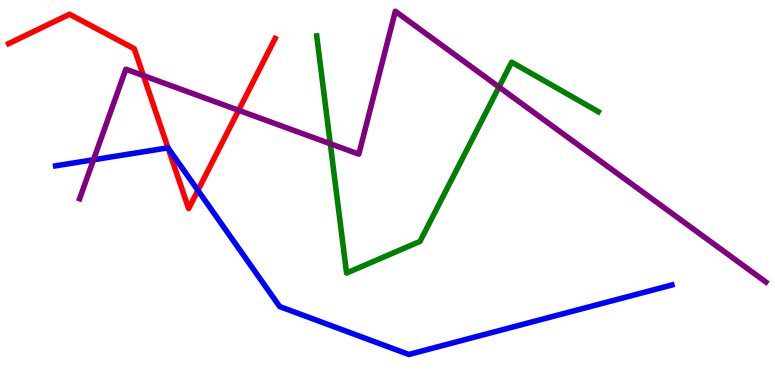[{'lines': ['blue', 'red'], 'intersections': [{'x': 2.17, 'y': 6.16}, {'x': 2.55, 'y': 5.05}]}, {'lines': ['green', 'red'], 'intersections': []}, {'lines': ['purple', 'red'], 'intersections': [{'x': 1.85, 'y': 8.04}, {'x': 3.08, 'y': 7.13}]}, {'lines': ['blue', 'green'], 'intersections': []}, {'lines': ['blue', 'purple'], 'intersections': [{'x': 1.21, 'y': 5.85}]}, {'lines': ['green', 'purple'], 'intersections': [{'x': 4.26, 'y': 6.27}, {'x': 6.44, 'y': 7.74}]}]